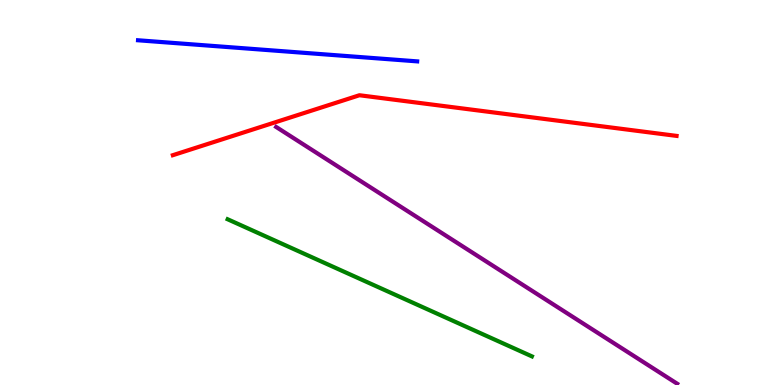[{'lines': ['blue', 'red'], 'intersections': []}, {'lines': ['green', 'red'], 'intersections': []}, {'lines': ['purple', 'red'], 'intersections': []}, {'lines': ['blue', 'green'], 'intersections': []}, {'lines': ['blue', 'purple'], 'intersections': []}, {'lines': ['green', 'purple'], 'intersections': []}]